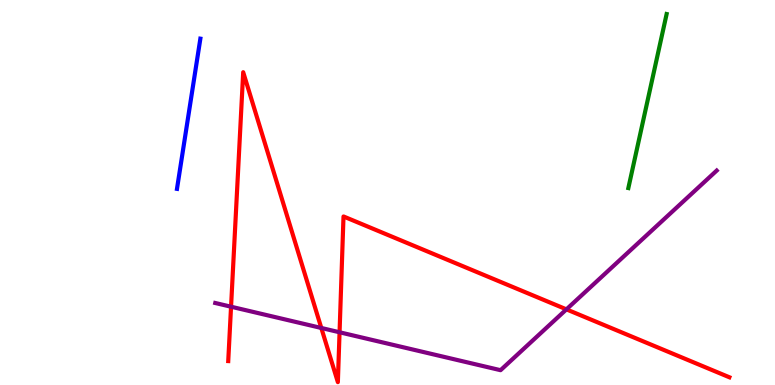[{'lines': ['blue', 'red'], 'intersections': []}, {'lines': ['green', 'red'], 'intersections': []}, {'lines': ['purple', 'red'], 'intersections': [{'x': 2.98, 'y': 2.03}, {'x': 4.15, 'y': 1.48}, {'x': 4.38, 'y': 1.37}, {'x': 7.31, 'y': 1.96}]}, {'lines': ['blue', 'green'], 'intersections': []}, {'lines': ['blue', 'purple'], 'intersections': []}, {'lines': ['green', 'purple'], 'intersections': []}]